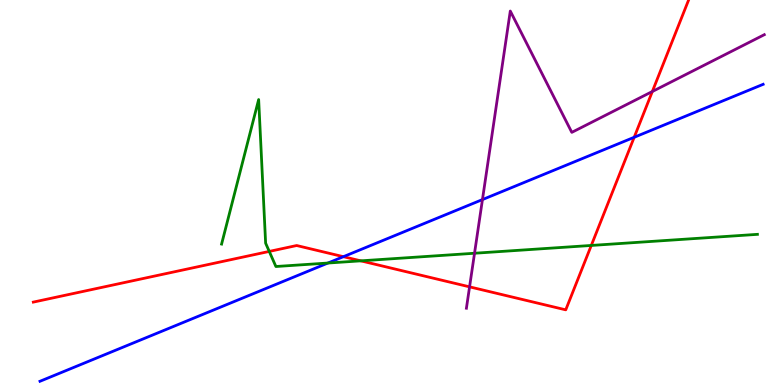[{'lines': ['blue', 'red'], 'intersections': [{'x': 4.43, 'y': 3.33}, {'x': 8.18, 'y': 6.43}]}, {'lines': ['green', 'red'], 'intersections': [{'x': 3.47, 'y': 3.47}, {'x': 4.66, 'y': 3.22}, {'x': 7.63, 'y': 3.62}]}, {'lines': ['purple', 'red'], 'intersections': [{'x': 6.06, 'y': 2.55}, {'x': 8.42, 'y': 7.62}]}, {'lines': ['blue', 'green'], 'intersections': [{'x': 4.23, 'y': 3.17}]}, {'lines': ['blue', 'purple'], 'intersections': [{'x': 6.23, 'y': 4.82}]}, {'lines': ['green', 'purple'], 'intersections': [{'x': 6.12, 'y': 3.42}]}]